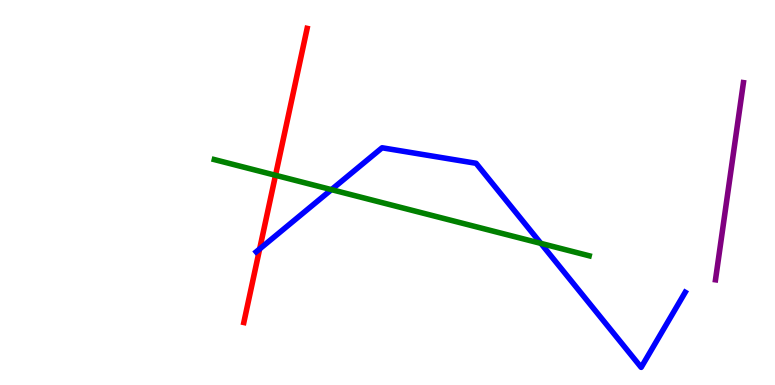[{'lines': ['blue', 'red'], 'intersections': [{'x': 3.35, 'y': 3.53}]}, {'lines': ['green', 'red'], 'intersections': [{'x': 3.56, 'y': 5.45}]}, {'lines': ['purple', 'red'], 'intersections': []}, {'lines': ['blue', 'green'], 'intersections': [{'x': 4.28, 'y': 5.07}, {'x': 6.98, 'y': 3.68}]}, {'lines': ['blue', 'purple'], 'intersections': []}, {'lines': ['green', 'purple'], 'intersections': []}]